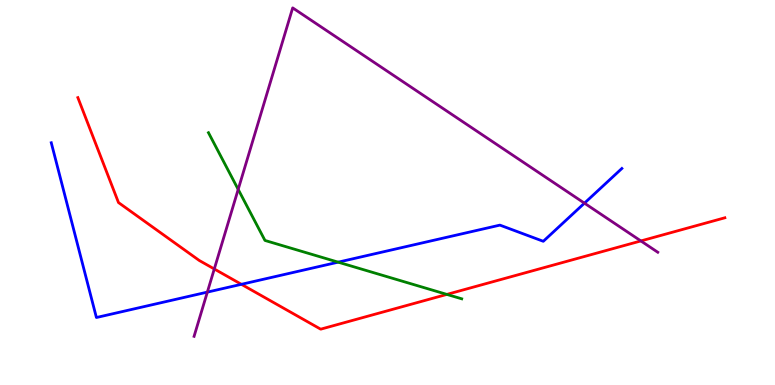[{'lines': ['blue', 'red'], 'intersections': [{'x': 3.11, 'y': 2.62}]}, {'lines': ['green', 'red'], 'intersections': [{'x': 5.77, 'y': 2.35}]}, {'lines': ['purple', 'red'], 'intersections': [{'x': 2.77, 'y': 3.01}, {'x': 8.27, 'y': 3.74}]}, {'lines': ['blue', 'green'], 'intersections': [{'x': 4.36, 'y': 3.19}]}, {'lines': ['blue', 'purple'], 'intersections': [{'x': 2.68, 'y': 2.41}, {'x': 7.54, 'y': 4.72}]}, {'lines': ['green', 'purple'], 'intersections': [{'x': 3.07, 'y': 5.08}]}]